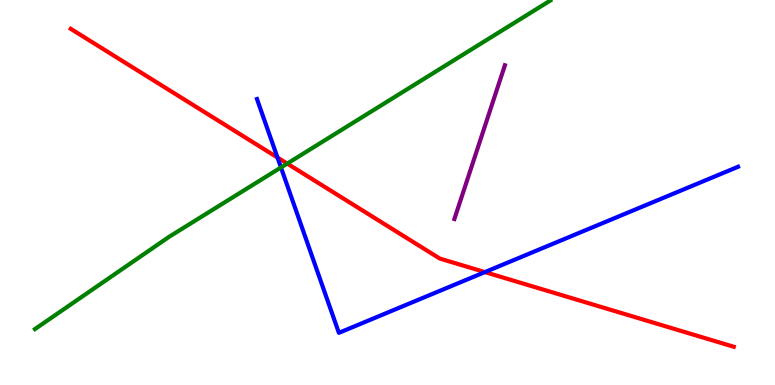[{'lines': ['blue', 'red'], 'intersections': [{'x': 3.58, 'y': 5.91}, {'x': 6.26, 'y': 2.93}]}, {'lines': ['green', 'red'], 'intersections': [{'x': 3.71, 'y': 5.75}]}, {'lines': ['purple', 'red'], 'intersections': []}, {'lines': ['blue', 'green'], 'intersections': [{'x': 3.63, 'y': 5.65}]}, {'lines': ['blue', 'purple'], 'intersections': []}, {'lines': ['green', 'purple'], 'intersections': []}]